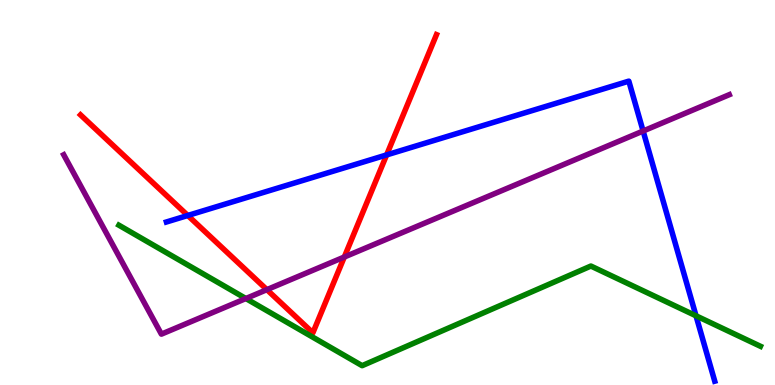[{'lines': ['blue', 'red'], 'intersections': [{'x': 2.42, 'y': 4.4}, {'x': 4.99, 'y': 5.98}]}, {'lines': ['green', 'red'], 'intersections': []}, {'lines': ['purple', 'red'], 'intersections': [{'x': 3.44, 'y': 2.48}, {'x': 4.44, 'y': 3.32}]}, {'lines': ['blue', 'green'], 'intersections': [{'x': 8.98, 'y': 1.8}]}, {'lines': ['blue', 'purple'], 'intersections': [{'x': 8.3, 'y': 6.6}]}, {'lines': ['green', 'purple'], 'intersections': [{'x': 3.17, 'y': 2.25}]}]